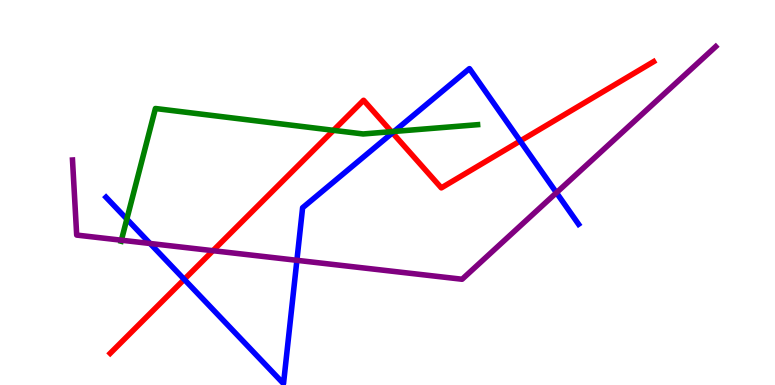[{'lines': ['blue', 'red'], 'intersections': [{'x': 2.38, 'y': 2.74}, {'x': 5.06, 'y': 6.55}, {'x': 6.71, 'y': 6.34}]}, {'lines': ['green', 'red'], 'intersections': [{'x': 4.3, 'y': 6.61}, {'x': 5.05, 'y': 6.58}]}, {'lines': ['purple', 'red'], 'intersections': [{'x': 2.75, 'y': 3.49}]}, {'lines': ['blue', 'green'], 'intersections': [{'x': 1.64, 'y': 4.31}, {'x': 5.09, 'y': 6.59}]}, {'lines': ['blue', 'purple'], 'intersections': [{'x': 1.94, 'y': 3.68}, {'x': 3.83, 'y': 3.24}, {'x': 7.18, 'y': 4.99}]}, {'lines': ['green', 'purple'], 'intersections': [{'x': 1.57, 'y': 3.76}]}]